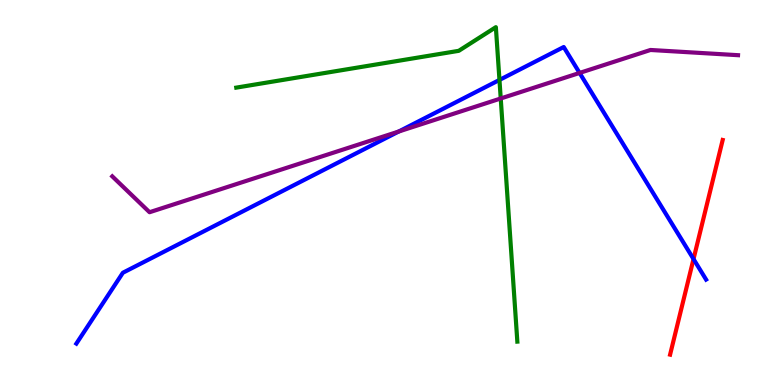[{'lines': ['blue', 'red'], 'intersections': [{'x': 8.95, 'y': 3.27}]}, {'lines': ['green', 'red'], 'intersections': []}, {'lines': ['purple', 'red'], 'intersections': []}, {'lines': ['blue', 'green'], 'intersections': [{'x': 6.44, 'y': 7.92}]}, {'lines': ['blue', 'purple'], 'intersections': [{'x': 5.14, 'y': 6.58}, {'x': 7.48, 'y': 8.11}]}, {'lines': ['green', 'purple'], 'intersections': [{'x': 6.46, 'y': 7.44}]}]